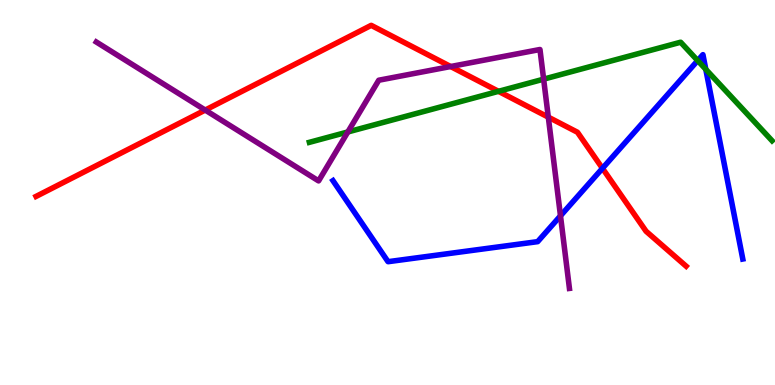[{'lines': ['blue', 'red'], 'intersections': [{'x': 7.77, 'y': 5.63}]}, {'lines': ['green', 'red'], 'intersections': [{'x': 6.43, 'y': 7.63}]}, {'lines': ['purple', 'red'], 'intersections': [{'x': 2.65, 'y': 7.14}, {'x': 5.81, 'y': 8.27}, {'x': 7.08, 'y': 6.96}]}, {'lines': ['blue', 'green'], 'intersections': [{'x': 9.0, 'y': 8.43}, {'x': 9.11, 'y': 8.2}]}, {'lines': ['blue', 'purple'], 'intersections': [{'x': 7.23, 'y': 4.39}]}, {'lines': ['green', 'purple'], 'intersections': [{'x': 4.49, 'y': 6.57}, {'x': 7.01, 'y': 7.94}]}]